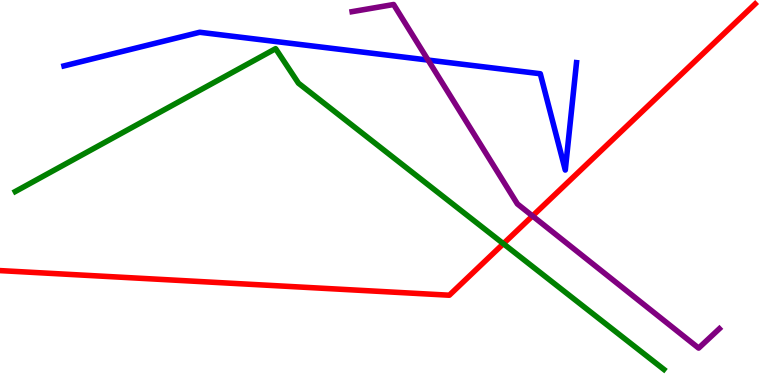[{'lines': ['blue', 'red'], 'intersections': []}, {'lines': ['green', 'red'], 'intersections': [{'x': 6.5, 'y': 3.67}]}, {'lines': ['purple', 'red'], 'intersections': [{'x': 6.87, 'y': 4.39}]}, {'lines': ['blue', 'green'], 'intersections': []}, {'lines': ['blue', 'purple'], 'intersections': [{'x': 5.52, 'y': 8.44}]}, {'lines': ['green', 'purple'], 'intersections': []}]